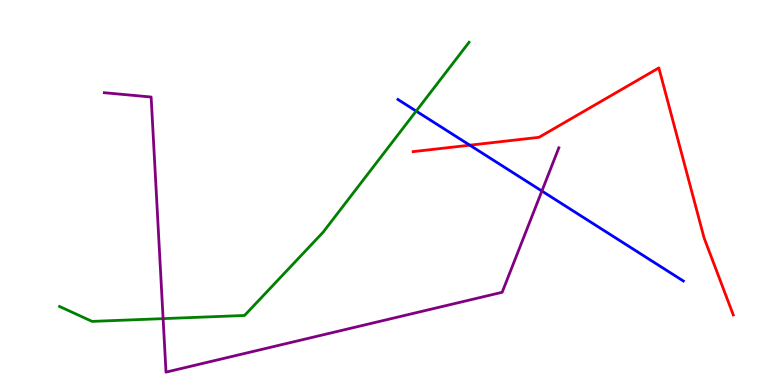[{'lines': ['blue', 'red'], 'intersections': [{'x': 6.06, 'y': 6.23}]}, {'lines': ['green', 'red'], 'intersections': []}, {'lines': ['purple', 'red'], 'intersections': []}, {'lines': ['blue', 'green'], 'intersections': [{'x': 5.37, 'y': 7.11}]}, {'lines': ['blue', 'purple'], 'intersections': [{'x': 6.99, 'y': 5.04}]}, {'lines': ['green', 'purple'], 'intersections': [{'x': 2.1, 'y': 1.72}]}]